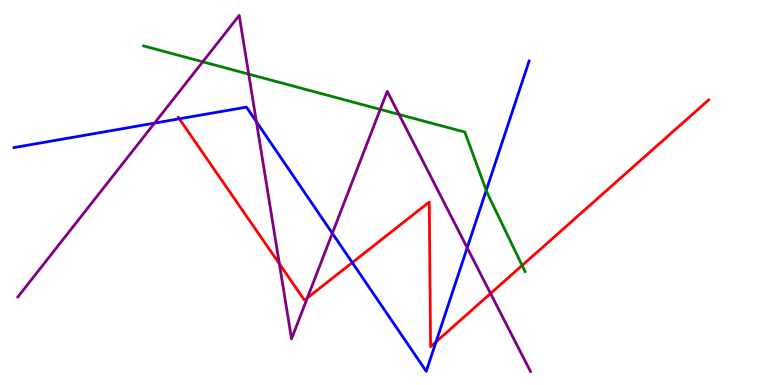[{'lines': ['blue', 'red'], 'intersections': [{'x': 2.31, 'y': 6.91}, {'x': 4.55, 'y': 3.18}, {'x': 5.63, 'y': 1.12}]}, {'lines': ['green', 'red'], 'intersections': [{'x': 6.74, 'y': 3.11}]}, {'lines': ['purple', 'red'], 'intersections': [{'x': 3.6, 'y': 3.15}, {'x': 3.97, 'y': 2.26}, {'x': 6.33, 'y': 2.38}]}, {'lines': ['blue', 'green'], 'intersections': [{'x': 6.27, 'y': 5.06}]}, {'lines': ['blue', 'purple'], 'intersections': [{'x': 1.99, 'y': 6.8}, {'x': 3.31, 'y': 6.84}, {'x': 4.29, 'y': 3.94}, {'x': 6.03, 'y': 3.56}]}, {'lines': ['green', 'purple'], 'intersections': [{'x': 2.62, 'y': 8.39}, {'x': 3.21, 'y': 8.07}, {'x': 4.91, 'y': 7.16}, {'x': 5.15, 'y': 7.03}]}]